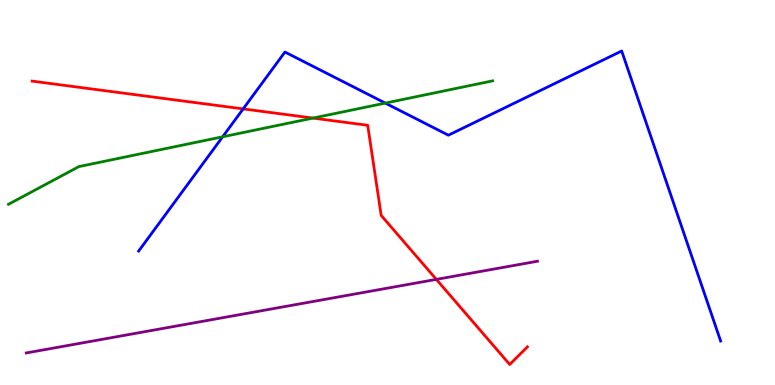[{'lines': ['blue', 'red'], 'intersections': [{'x': 3.14, 'y': 7.17}]}, {'lines': ['green', 'red'], 'intersections': [{'x': 4.04, 'y': 6.93}]}, {'lines': ['purple', 'red'], 'intersections': [{'x': 5.63, 'y': 2.74}]}, {'lines': ['blue', 'green'], 'intersections': [{'x': 2.87, 'y': 6.45}, {'x': 4.97, 'y': 7.32}]}, {'lines': ['blue', 'purple'], 'intersections': []}, {'lines': ['green', 'purple'], 'intersections': []}]